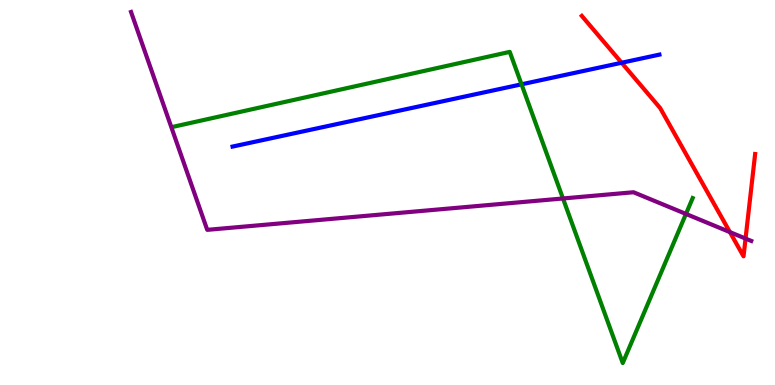[{'lines': ['blue', 'red'], 'intersections': [{'x': 8.02, 'y': 8.37}]}, {'lines': ['green', 'red'], 'intersections': []}, {'lines': ['purple', 'red'], 'intersections': [{'x': 9.42, 'y': 3.97}, {'x': 9.62, 'y': 3.8}]}, {'lines': ['blue', 'green'], 'intersections': [{'x': 6.73, 'y': 7.81}]}, {'lines': ['blue', 'purple'], 'intersections': []}, {'lines': ['green', 'purple'], 'intersections': [{'x': 7.26, 'y': 4.84}, {'x': 8.85, 'y': 4.44}]}]